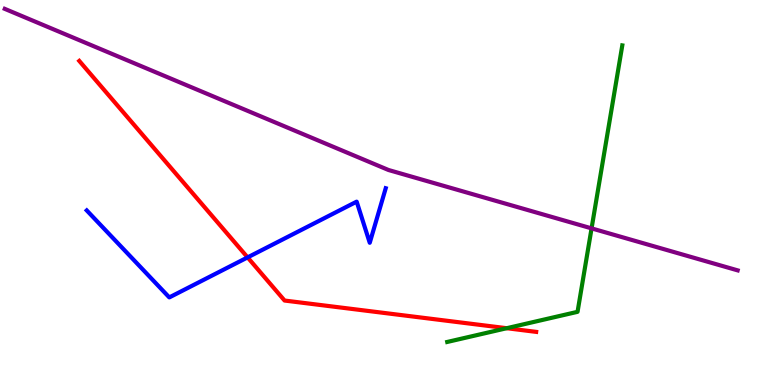[{'lines': ['blue', 'red'], 'intersections': [{'x': 3.19, 'y': 3.31}]}, {'lines': ['green', 'red'], 'intersections': [{'x': 6.54, 'y': 1.48}]}, {'lines': ['purple', 'red'], 'intersections': []}, {'lines': ['blue', 'green'], 'intersections': []}, {'lines': ['blue', 'purple'], 'intersections': []}, {'lines': ['green', 'purple'], 'intersections': [{'x': 7.63, 'y': 4.07}]}]